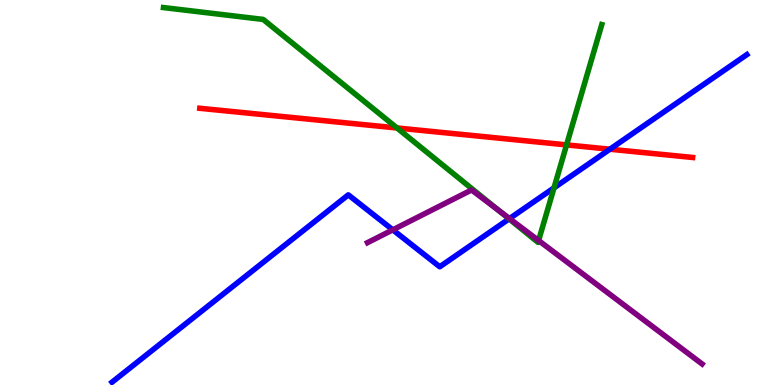[{'lines': ['blue', 'red'], 'intersections': [{'x': 7.87, 'y': 6.12}]}, {'lines': ['green', 'red'], 'intersections': [{'x': 5.12, 'y': 6.68}, {'x': 7.31, 'y': 6.24}]}, {'lines': ['purple', 'red'], 'intersections': []}, {'lines': ['blue', 'green'], 'intersections': [{'x': 6.57, 'y': 4.31}, {'x': 7.15, 'y': 5.12}]}, {'lines': ['blue', 'purple'], 'intersections': [{'x': 5.07, 'y': 4.03}, {'x': 6.57, 'y': 4.32}]}, {'lines': ['green', 'purple'], 'intersections': [{'x': 6.43, 'y': 4.55}, {'x': 6.95, 'y': 3.75}]}]